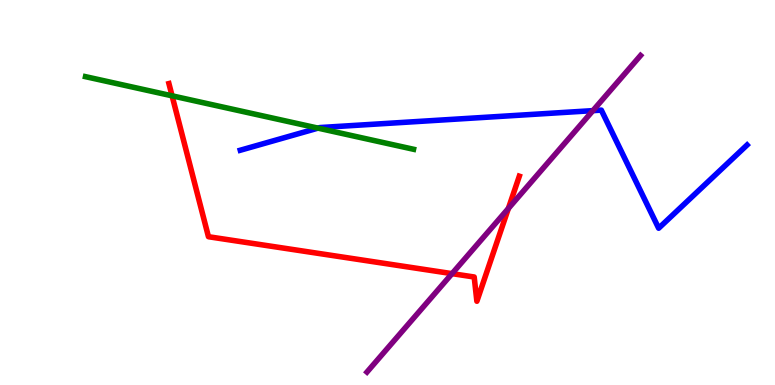[{'lines': ['blue', 'red'], 'intersections': []}, {'lines': ['green', 'red'], 'intersections': [{'x': 2.22, 'y': 7.51}]}, {'lines': ['purple', 'red'], 'intersections': [{'x': 5.83, 'y': 2.89}, {'x': 6.56, 'y': 4.59}]}, {'lines': ['blue', 'green'], 'intersections': [{'x': 4.1, 'y': 6.67}]}, {'lines': ['blue', 'purple'], 'intersections': [{'x': 7.65, 'y': 7.13}]}, {'lines': ['green', 'purple'], 'intersections': []}]